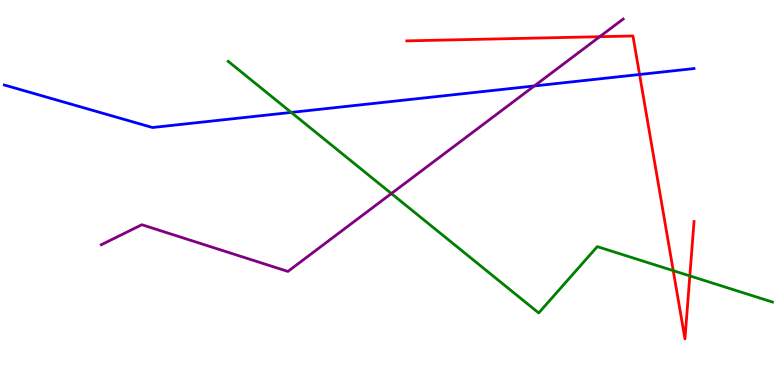[{'lines': ['blue', 'red'], 'intersections': [{'x': 8.25, 'y': 8.07}]}, {'lines': ['green', 'red'], 'intersections': [{'x': 8.69, 'y': 2.97}, {'x': 8.9, 'y': 2.83}]}, {'lines': ['purple', 'red'], 'intersections': [{'x': 7.74, 'y': 9.05}]}, {'lines': ['blue', 'green'], 'intersections': [{'x': 3.76, 'y': 7.08}]}, {'lines': ['blue', 'purple'], 'intersections': [{'x': 6.89, 'y': 7.77}]}, {'lines': ['green', 'purple'], 'intersections': [{'x': 5.05, 'y': 4.97}]}]